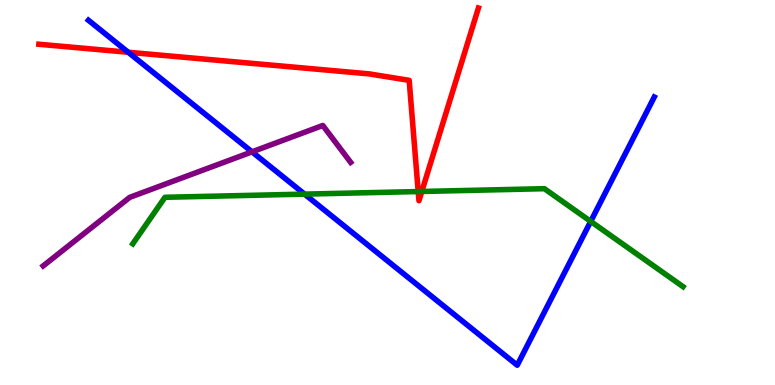[{'lines': ['blue', 'red'], 'intersections': [{'x': 1.65, 'y': 8.64}]}, {'lines': ['green', 'red'], 'intersections': [{'x': 5.4, 'y': 5.02}, {'x': 5.44, 'y': 5.03}]}, {'lines': ['purple', 'red'], 'intersections': []}, {'lines': ['blue', 'green'], 'intersections': [{'x': 3.93, 'y': 4.96}, {'x': 7.62, 'y': 4.25}]}, {'lines': ['blue', 'purple'], 'intersections': [{'x': 3.25, 'y': 6.06}]}, {'lines': ['green', 'purple'], 'intersections': []}]